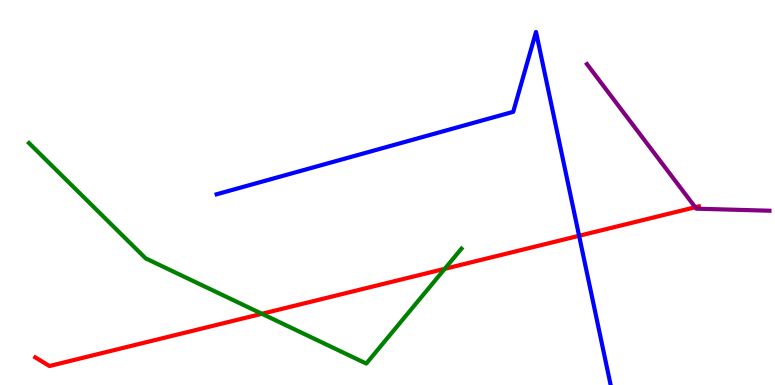[{'lines': ['blue', 'red'], 'intersections': [{'x': 7.47, 'y': 3.88}]}, {'lines': ['green', 'red'], 'intersections': [{'x': 3.38, 'y': 1.85}, {'x': 5.74, 'y': 3.02}]}, {'lines': ['purple', 'red'], 'intersections': [{'x': 8.97, 'y': 4.62}]}, {'lines': ['blue', 'green'], 'intersections': []}, {'lines': ['blue', 'purple'], 'intersections': []}, {'lines': ['green', 'purple'], 'intersections': []}]